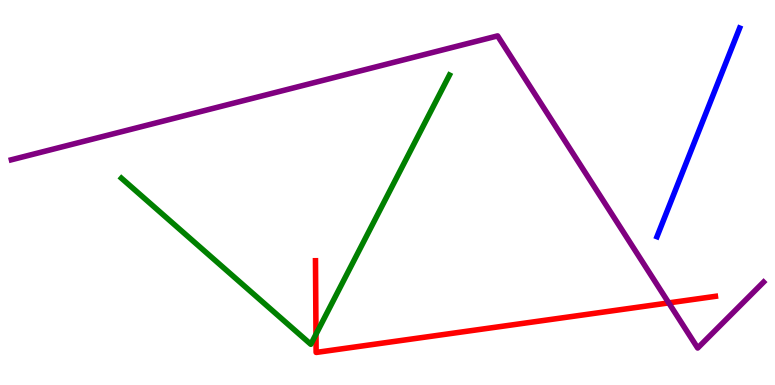[{'lines': ['blue', 'red'], 'intersections': []}, {'lines': ['green', 'red'], 'intersections': [{'x': 4.08, 'y': 1.32}]}, {'lines': ['purple', 'red'], 'intersections': [{'x': 8.63, 'y': 2.13}]}, {'lines': ['blue', 'green'], 'intersections': []}, {'lines': ['blue', 'purple'], 'intersections': []}, {'lines': ['green', 'purple'], 'intersections': []}]